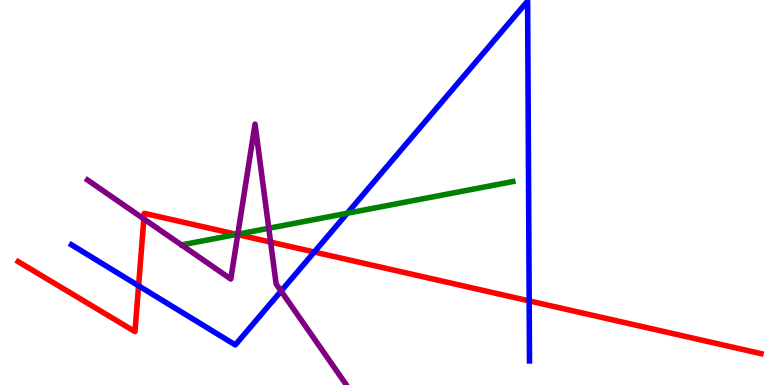[{'lines': ['blue', 'red'], 'intersections': [{'x': 1.79, 'y': 2.58}, {'x': 4.06, 'y': 3.45}, {'x': 6.83, 'y': 2.18}]}, {'lines': ['green', 'red'], 'intersections': [{'x': 3.05, 'y': 3.91}]}, {'lines': ['purple', 'red'], 'intersections': [{'x': 1.86, 'y': 4.31}, {'x': 3.07, 'y': 3.91}, {'x': 3.49, 'y': 3.71}]}, {'lines': ['blue', 'green'], 'intersections': [{'x': 4.48, 'y': 4.46}]}, {'lines': ['blue', 'purple'], 'intersections': [{'x': 3.63, 'y': 2.44}]}, {'lines': ['green', 'purple'], 'intersections': [{'x': 3.07, 'y': 3.92}, {'x': 3.47, 'y': 4.07}]}]